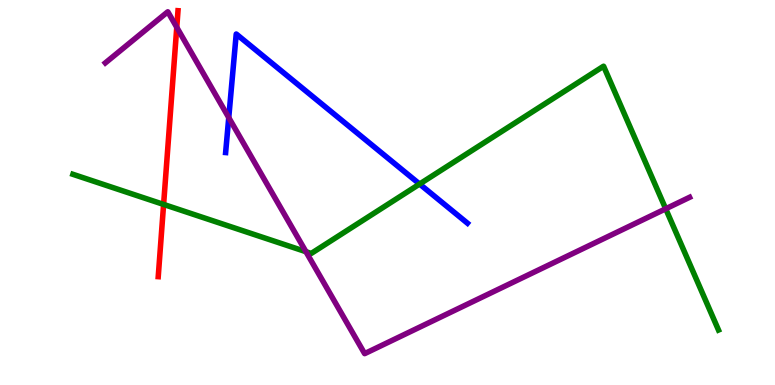[{'lines': ['blue', 'red'], 'intersections': []}, {'lines': ['green', 'red'], 'intersections': [{'x': 2.11, 'y': 4.69}]}, {'lines': ['purple', 'red'], 'intersections': [{'x': 2.28, 'y': 9.29}]}, {'lines': ['blue', 'green'], 'intersections': [{'x': 5.41, 'y': 5.22}]}, {'lines': ['blue', 'purple'], 'intersections': [{'x': 2.95, 'y': 6.95}]}, {'lines': ['green', 'purple'], 'intersections': [{'x': 3.95, 'y': 3.46}, {'x': 8.59, 'y': 4.58}]}]